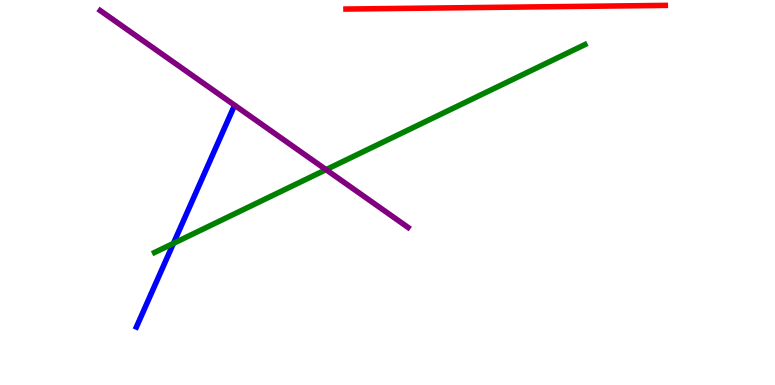[{'lines': ['blue', 'red'], 'intersections': []}, {'lines': ['green', 'red'], 'intersections': []}, {'lines': ['purple', 'red'], 'intersections': []}, {'lines': ['blue', 'green'], 'intersections': [{'x': 2.24, 'y': 3.68}]}, {'lines': ['blue', 'purple'], 'intersections': []}, {'lines': ['green', 'purple'], 'intersections': [{'x': 4.21, 'y': 5.59}]}]